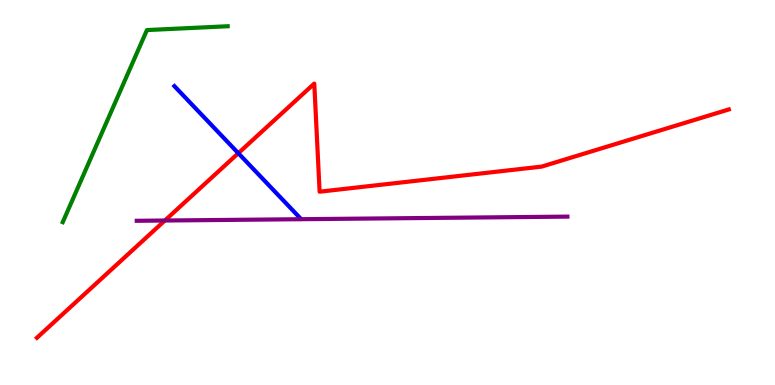[{'lines': ['blue', 'red'], 'intersections': [{'x': 3.08, 'y': 6.02}]}, {'lines': ['green', 'red'], 'intersections': []}, {'lines': ['purple', 'red'], 'intersections': [{'x': 2.13, 'y': 4.27}]}, {'lines': ['blue', 'green'], 'intersections': []}, {'lines': ['blue', 'purple'], 'intersections': []}, {'lines': ['green', 'purple'], 'intersections': []}]